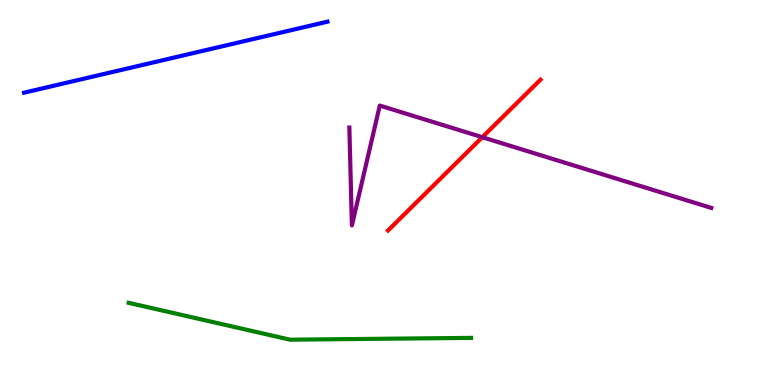[{'lines': ['blue', 'red'], 'intersections': []}, {'lines': ['green', 'red'], 'intersections': []}, {'lines': ['purple', 'red'], 'intersections': [{'x': 6.22, 'y': 6.44}]}, {'lines': ['blue', 'green'], 'intersections': []}, {'lines': ['blue', 'purple'], 'intersections': []}, {'lines': ['green', 'purple'], 'intersections': []}]